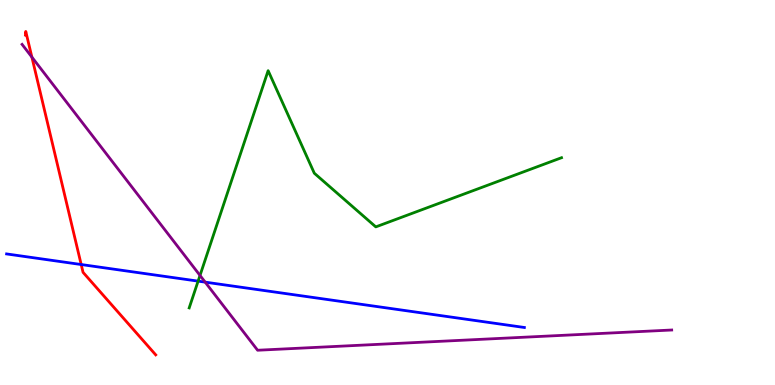[{'lines': ['blue', 'red'], 'intersections': [{'x': 1.05, 'y': 3.13}]}, {'lines': ['green', 'red'], 'intersections': []}, {'lines': ['purple', 'red'], 'intersections': [{'x': 0.411, 'y': 8.52}]}, {'lines': ['blue', 'green'], 'intersections': [{'x': 2.56, 'y': 2.7}]}, {'lines': ['blue', 'purple'], 'intersections': [{'x': 2.65, 'y': 2.67}]}, {'lines': ['green', 'purple'], 'intersections': [{'x': 2.58, 'y': 2.85}]}]